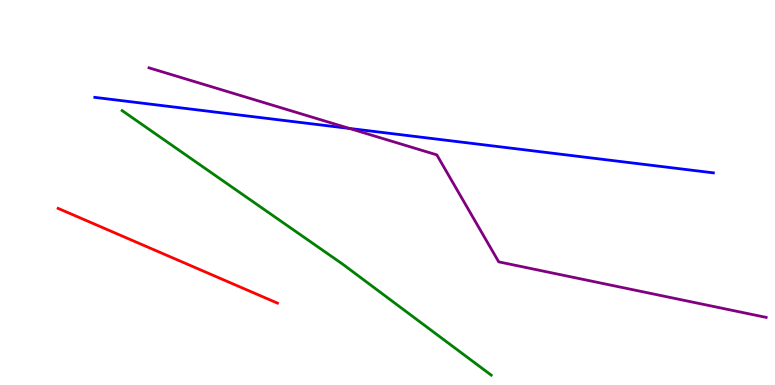[{'lines': ['blue', 'red'], 'intersections': []}, {'lines': ['green', 'red'], 'intersections': []}, {'lines': ['purple', 'red'], 'intersections': []}, {'lines': ['blue', 'green'], 'intersections': []}, {'lines': ['blue', 'purple'], 'intersections': [{'x': 4.51, 'y': 6.66}]}, {'lines': ['green', 'purple'], 'intersections': []}]